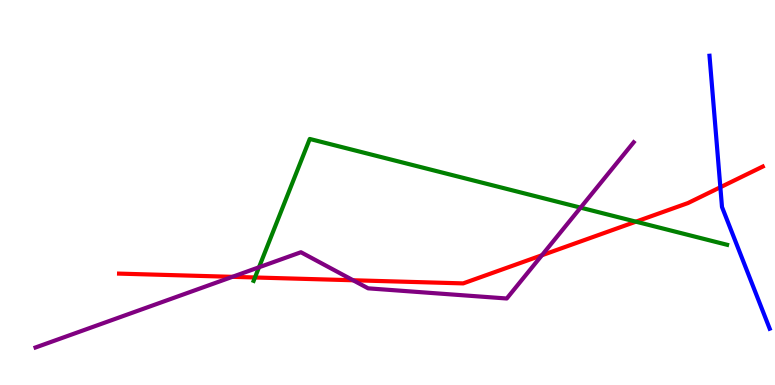[{'lines': ['blue', 'red'], 'intersections': [{'x': 9.29, 'y': 5.14}]}, {'lines': ['green', 'red'], 'intersections': [{'x': 3.29, 'y': 2.79}, {'x': 8.21, 'y': 4.24}]}, {'lines': ['purple', 'red'], 'intersections': [{'x': 3.0, 'y': 2.81}, {'x': 4.56, 'y': 2.72}, {'x': 6.99, 'y': 3.37}]}, {'lines': ['blue', 'green'], 'intersections': []}, {'lines': ['blue', 'purple'], 'intersections': []}, {'lines': ['green', 'purple'], 'intersections': [{'x': 3.34, 'y': 3.06}, {'x': 7.49, 'y': 4.61}]}]